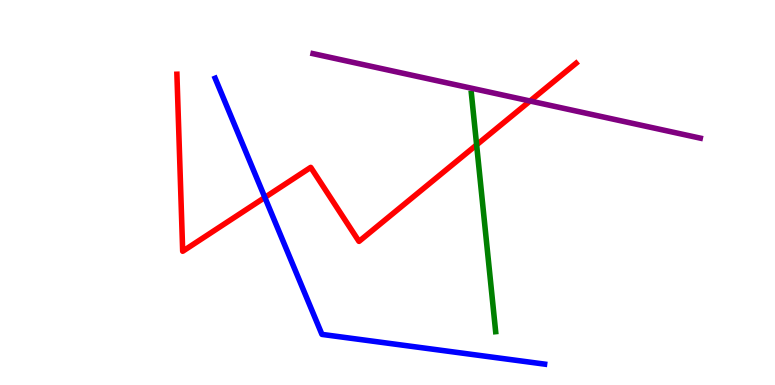[{'lines': ['blue', 'red'], 'intersections': [{'x': 3.42, 'y': 4.87}]}, {'lines': ['green', 'red'], 'intersections': [{'x': 6.15, 'y': 6.24}]}, {'lines': ['purple', 'red'], 'intersections': [{'x': 6.84, 'y': 7.38}]}, {'lines': ['blue', 'green'], 'intersections': []}, {'lines': ['blue', 'purple'], 'intersections': []}, {'lines': ['green', 'purple'], 'intersections': []}]